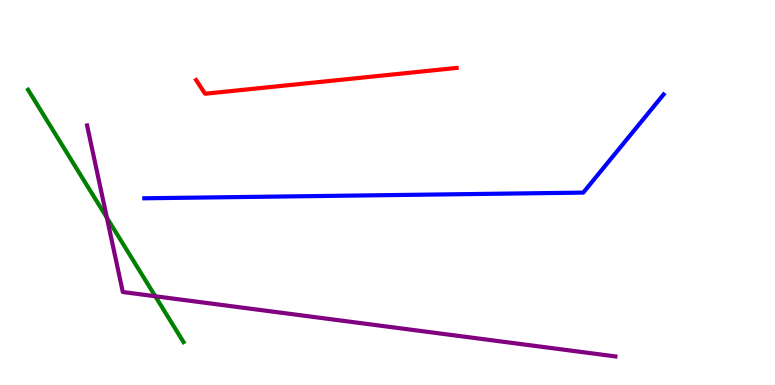[{'lines': ['blue', 'red'], 'intersections': []}, {'lines': ['green', 'red'], 'intersections': []}, {'lines': ['purple', 'red'], 'intersections': []}, {'lines': ['blue', 'green'], 'intersections': []}, {'lines': ['blue', 'purple'], 'intersections': []}, {'lines': ['green', 'purple'], 'intersections': [{'x': 1.38, 'y': 4.35}, {'x': 2.0, 'y': 2.31}]}]